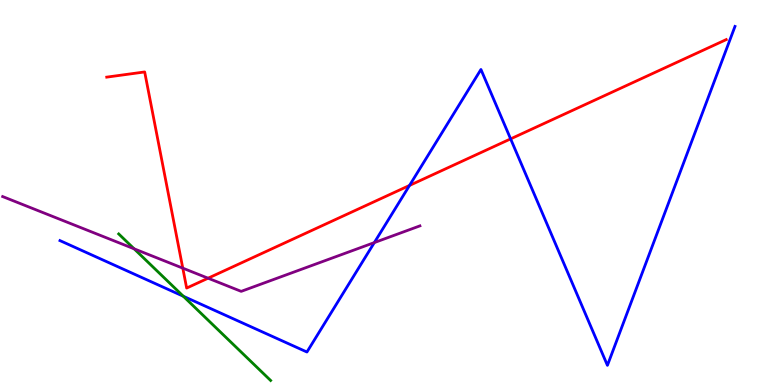[{'lines': ['blue', 'red'], 'intersections': [{'x': 5.28, 'y': 5.18}, {'x': 6.59, 'y': 6.39}]}, {'lines': ['green', 'red'], 'intersections': []}, {'lines': ['purple', 'red'], 'intersections': [{'x': 2.36, 'y': 3.04}, {'x': 2.68, 'y': 2.77}]}, {'lines': ['blue', 'green'], 'intersections': [{'x': 2.37, 'y': 2.31}]}, {'lines': ['blue', 'purple'], 'intersections': [{'x': 4.83, 'y': 3.7}]}, {'lines': ['green', 'purple'], 'intersections': [{'x': 1.73, 'y': 3.54}]}]